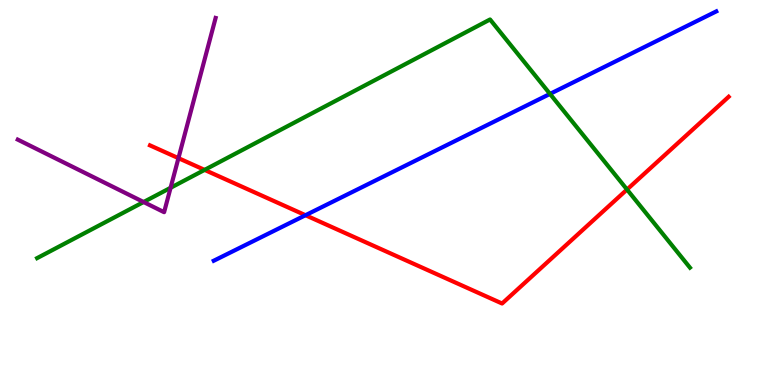[{'lines': ['blue', 'red'], 'intersections': [{'x': 3.94, 'y': 4.41}]}, {'lines': ['green', 'red'], 'intersections': [{'x': 2.64, 'y': 5.59}, {'x': 8.09, 'y': 5.08}]}, {'lines': ['purple', 'red'], 'intersections': [{'x': 2.3, 'y': 5.89}]}, {'lines': ['blue', 'green'], 'intersections': [{'x': 7.1, 'y': 7.56}]}, {'lines': ['blue', 'purple'], 'intersections': []}, {'lines': ['green', 'purple'], 'intersections': [{'x': 1.85, 'y': 4.75}, {'x': 2.2, 'y': 5.12}]}]